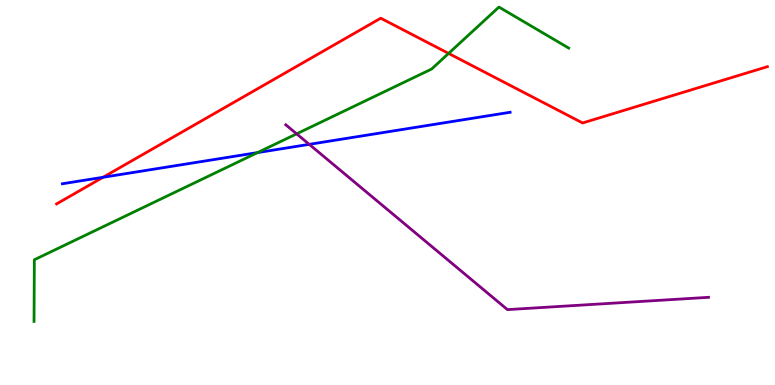[{'lines': ['blue', 'red'], 'intersections': [{'x': 1.33, 'y': 5.4}]}, {'lines': ['green', 'red'], 'intersections': [{'x': 5.79, 'y': 8.61}]}, {'lines': ['purple', 'red'], 'intersections': []}, {'lines': ['blue', 'green'], 'intersections': [{'x': 3.32, 'y': 6.04}]}, {'lines': ['blue', 'purple'], 'intersections': [{'x': 3.99, 'y': 6.25}]}, {'lines': ['green', 'purple'], 'intersections': [{'x': 3.83, 'y': 6.52}]}]